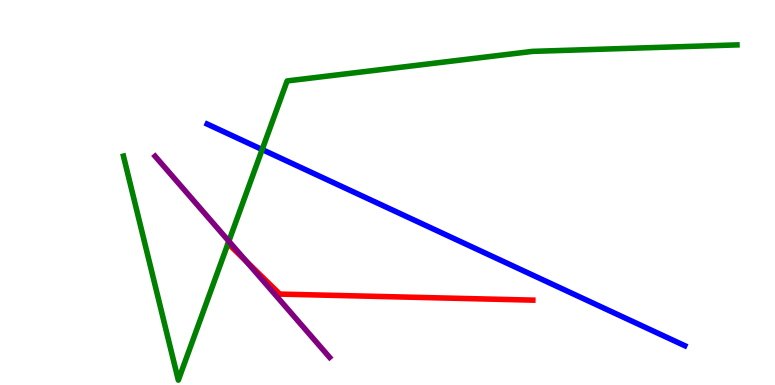[{'lines': ['blue', 'red'], 'intersections': []}, {'lines': ['green', 'red'], 'intersections': []}, {'lines': ['purple', 'red'], 'intersections': [{'x': 3.18, 'y': 3.21}]}, {'lines': ['blue', 'green'], 'intersections': [{'x': 3.38, 'y': 6.12}]}, {'lines': ['blue', 'purple'], 'intersections': []}, {'lines': ['green', 'purple'], 'intersections': [{'x': 2.95, 'y': 3.73}]}]